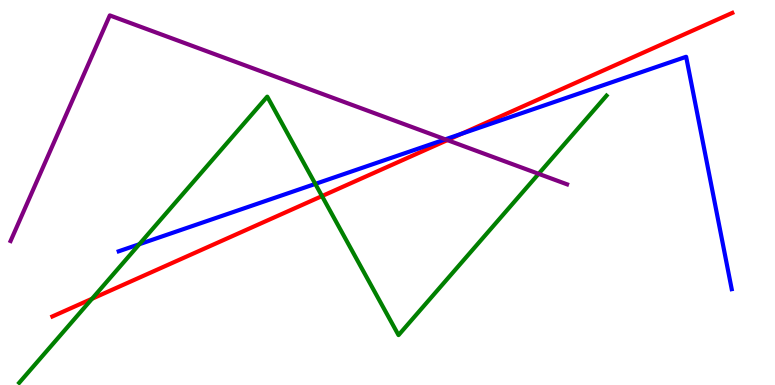[{'lines': ['blue', 'red'], 'intersections': [{'x': 5.96, 'y': 6.53}]}, {'lines': ['green', 'red'], 'intersections': [{'x': 1.19, 'y': 2.24}, {'x': 4.15, 'y': 4.91}]}, {'lines': ['purple', 'red'], 'intersections': [{'x': 5.77, 'y': 6.36}]}, {'lines': ['blue', 'green'], 'intersections': [{'x': 1.8, 'y': 3.66}, {'x': 4.07, 'y': 5.22}]}, {'lines': ['blue', 'purple'], 'intersections': [{'x': 5.75, 'y': 6.38}]}, {'lines': ['green', 'purple'], 'intersections': [{'x': 6.95, 'y': 5.49}]}]